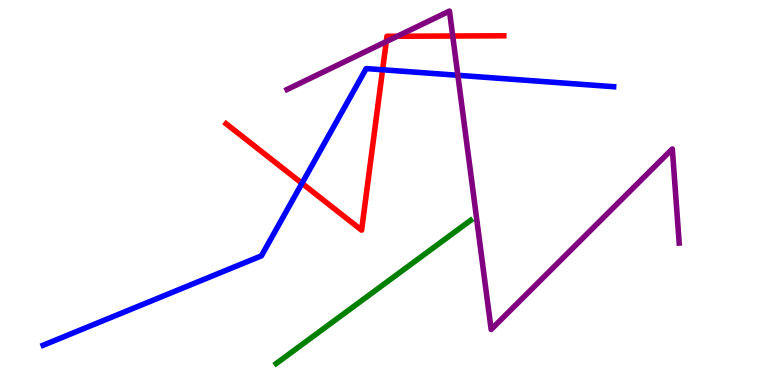[{'lines': ['blue', 'red'], 'intersections': [{'x': 3.9, 'y': 5.24}, {'x': 4.94, 'y': 8.19}]}, {'lines': ['green', 'red'], 'intersections': []}, {'lines': ['purple', 'red'], 'intersections': [{'x': 4.98, 'y': 8.92}, {'x': 5.13, 'y': 9.06}, {'x': 5.84, 'y': 9.06}]}, {'lines': ['blue', 'green'], 'intersections': []}, {'lines': ['blue', 'purple'], 'intersections': [{'x': 5.91, 'y': 8.04}]}, {'lines': ['green', 'purple'], 'intersections': []}]